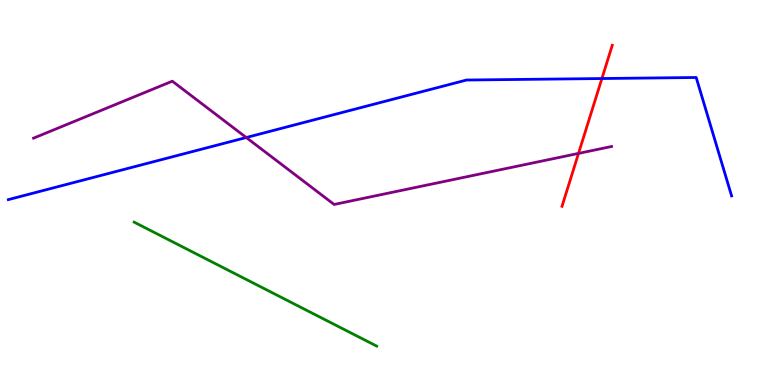[{'lines': ['blue', 'red'], 'intersections': [{'x': 7.77, 'y': 7.96}]}, {'lines': ['green', 'red'], 'intersections': []}, {'lines': ['purple', 'red'], 'intersections': [{'x': 7.46, 'y': 6.02}]}, {'lines': ['blue', 'green'], 'intersections': []}, {'lines': ['blue', 'purple'], 'intersections': [{'x': 3.18, 'y': 6.43}]}, {'lines': ['green', 'purple'], 'intersections': []}]